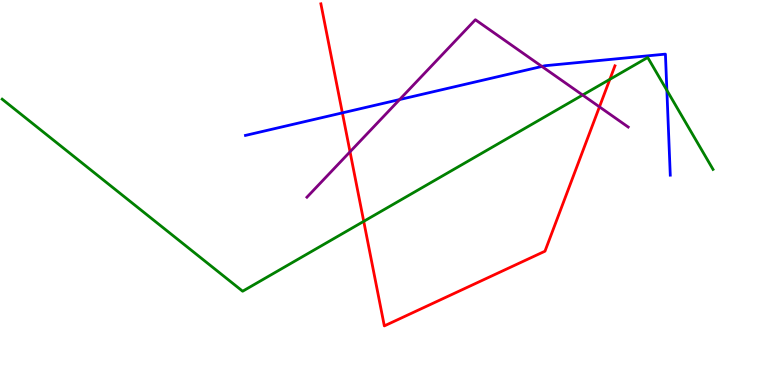[{'lines': ['blue', 'red'], 'intersections': [{'x': 4.42, 'y': 7.07}]}, {'lines': ['green', 'red'], 'intersections': [{'x': 4.69, 'y': 4.25}, {'x': 7.87, 'y': 7.94}]}, {'lines': ['purple', 'red'], 'intersections': [{'x': 4.52, 'y': 6.06}, {'x': 7.73, 'y': 7.22}]}, {'lines': ['blue', 'green'], 'intersections': [{'x': 8.6, 'y': 7.65}]}, {'lines': ['blue', 'purple'], 'intersections': [{'x': 5.16, 'y': 7.41}, {'x': 6.99, 'y': 8.27}]}, {'lines': ['green', 'purple'], 'intersections': [{'x': 7.52, 'y': 7.53}]}]